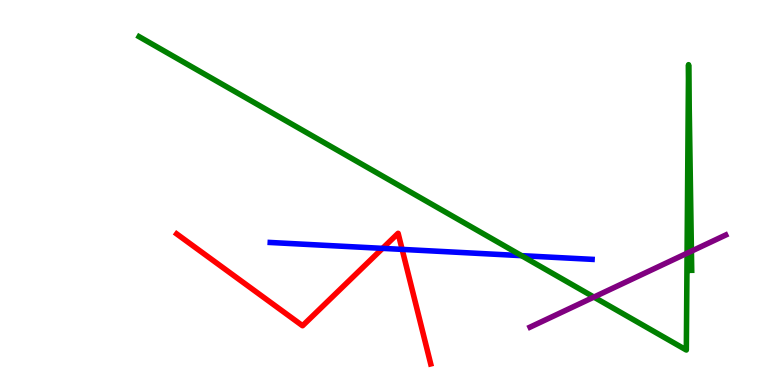[{'lines': ['blue', 'red'], 'intersections': [{'x': 4.94, 'y': 3.55}, {'x': 5.19, 'y': 3.52}]}, {'lines': ['green', 'red'], 'intersections': []}, {'lines': ['purple', 'red'], 'intersections': []}, {'lines': ['blue', 'green'], 'intersections': [{'x': 6.73, 'y': 3.36}]}, {'lines': ['blue', 'purple'], 'intersections': []}, {'lines': ['green', 'purple'], 'intersections': [{'x': 7.66, 'y': 2.28}, {'x': 8.87, 'y': 3.42}, {'x': 8.92, 'y': 3.48}]}]